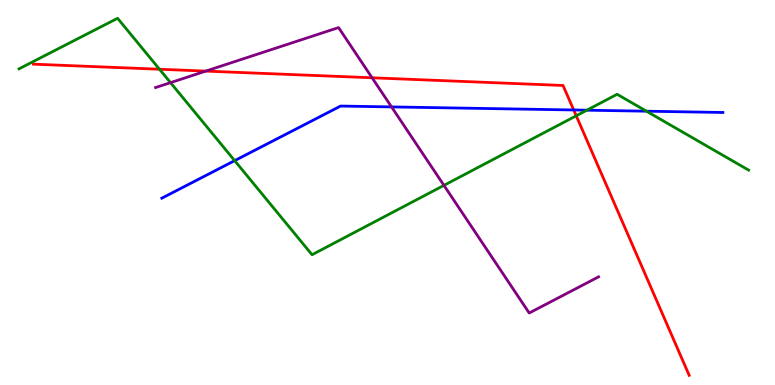[{'lines': ['blue', 'red'], 'intersections': [{'x': 7.4, 'y': 7.14}]}, {'lines': ['green', 'red'], 'intersections': [{'x': 2.06, 'y': 8.2}, {'x': 7.44, 'y': 6.99}]}, {'lines': ['purple', 'red'], 'intersections': [{'x': 2.66, 'y': 8.15}, {'x': 4.8, 'y': 7.98}]}, {'lines': ['blue', 'green'], 'intersections': [{'x': 3.03, 'y': 5.83}, {'x': 7.57, 'y': 7.14}, {'x': 8.34, 'y': 7.11}]}, {'lines': ['blue', 'purple'], 'intersections': [{'x': 5.05, 'y': 7.22}]}, {'lines': ['green', 'purple'], 'intersections': [{'x': 2.2, 'y': 7.85}, {'x': 5.73, 'y': 5.19}]}]